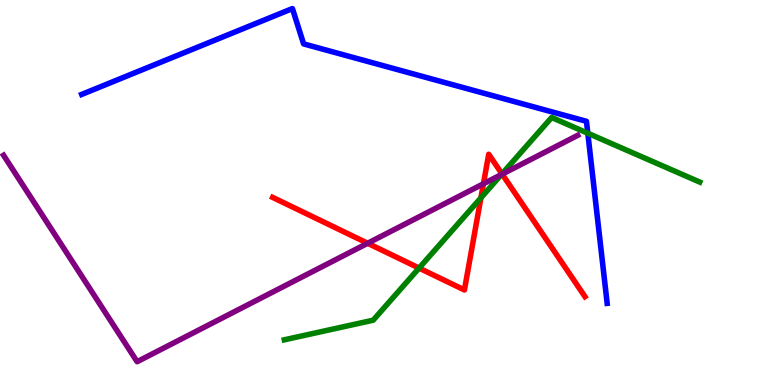[{'lines': ['blue', 'red'], 'intersections': []}, {'lines': ['green', 'red'], 'intersections': [{'x': 5.41, 'y': 3.04}, {'x': 6.21, 'y': 4.86}, {'x': 6.48, 'y': 5.48}]}, {'lines': ['purple', 'red'], 'intersections': [{'x': 4.74, 'y': 3.68}, {'x': 6.24, 'y': 5.23}, {'x': 6.48, 'y': 5.48}]}, {'lines': ['blue', 'green'], 'intersections': [{'x': 7.58, 'y': 6.54}]}, {'lines': ['blue', 'purple'], 'intersections': []}, {'lines': ['green', 'purple'], 'intersections': [{'x': 6.47, 'y': 5.47}]}]